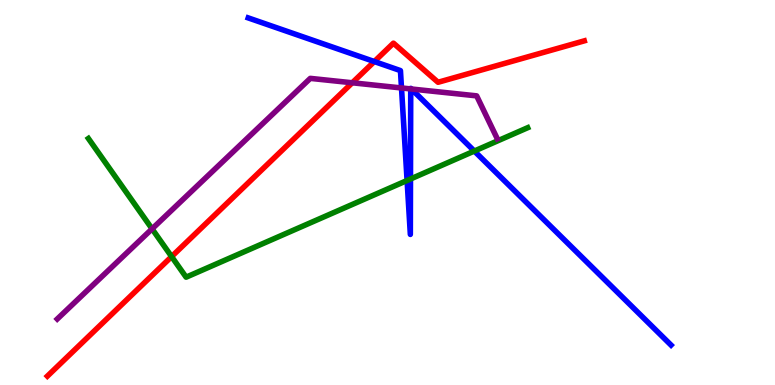[{'lines': ['blue', 'red'], 'intersections': [{'x': 4.83, 'y': 8.4}]}, {'lines': ['green', 'red'], 'intersections': [{'x': 2.21, 'y': 3.34}]}, {'lines': ['purple', 'red'], 'intersections': [{'x': 4.55, 'y': 7.85}]}, {'lines': ['blue', 'green'], 'intersections': [{'x': 5.25, 'y': 5.31}, {'x': 5.3, 'y': 5.35}, {'x': 6.12, 'y': 6.08}]}, {'lines': ['blue', 'purple'], 'intersections': [{'x': 5.18, 'y': 7.72}, {'x': 5.3, 'y': 7.69}, {'x': 5.31, 'y': 7.69}]}, {'lines': ['green', 'purple'], 'intersections': [{'x': 1.96, 'y': 4.06}]}]